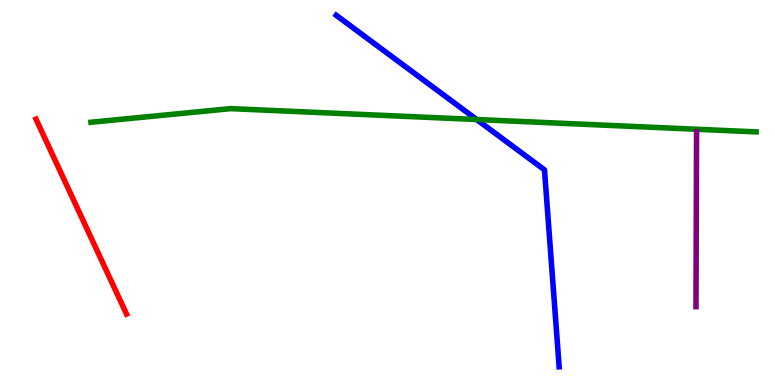[{'lines': ['blue', 'red'], 'intersections': []}, {'lines': ['green', 'red'], 'intersections': []}, {'lines': ['purple', 'red'], 'intersections': []}, {'lines': ['blue', 'green'], 'intersections': [{'x': 6.15, 'y': 6.9}]}, {'lines': ['blue', 'purple'], 'intersections': []}, {'lines': ['green', 'purple'], 'intersections': []}]